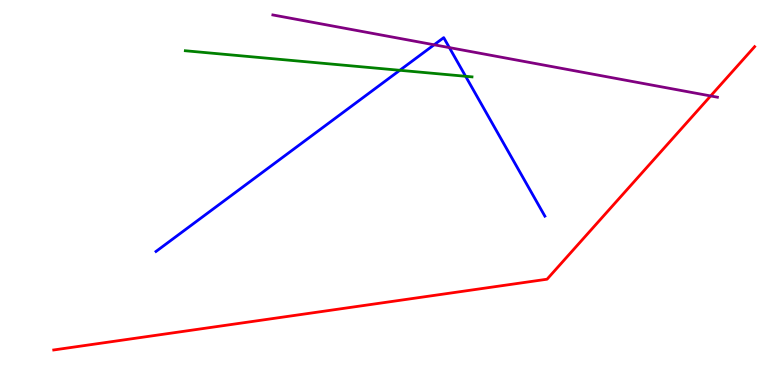[{'lines': ['blue', 'red'], 'intersections': []}, {'lines': ['green', 'red'], 'intersections': []}, {'lines': ['purple', 'red'], 'intersections': [{'x': 9.17, 'y': 7.51}]}, {'lines': ['blue', 'green'], 'intersections': [{'x': 5.16, 'y': 8.17}, {'x': 6.01, 'y': 8.02}]}, {'lines': ['blue', 'purple'], 'intersections': [{'x': 5.6, 'y': 8.84}, {'x': 5.8, 'y': 8.76}]}, {'lines': ['green', 'purple'], 'intersections': []}]